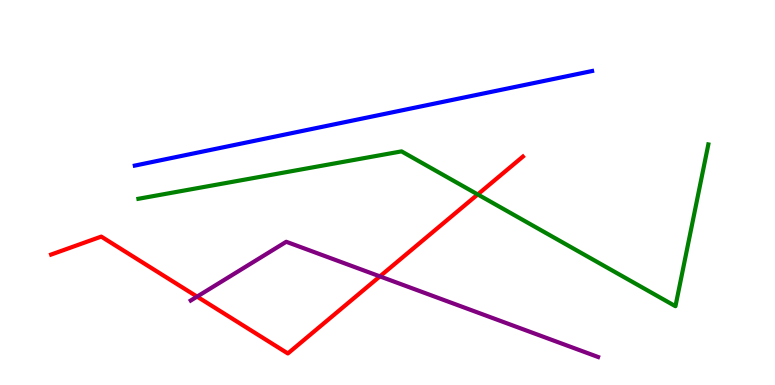[{'lines': ['blue', 'red'], 'intersections': []}, {'lines': ['green', 'red'], 'intersections': [{'x': 6.16, 'y': 4.95}]}, {'lines': ['purple', 'red'], 'intersections': [{'x': 2.54, 'y': 2.3}, {'x': 4.9, 'y': 2.82}]}, {'lines': ['blue', 'green'], 'intersections': []}, {'lines': ['blue', 'purple'], 'intersections': []}, {'lines': ['green', 'purple'], 'intersections': []}]